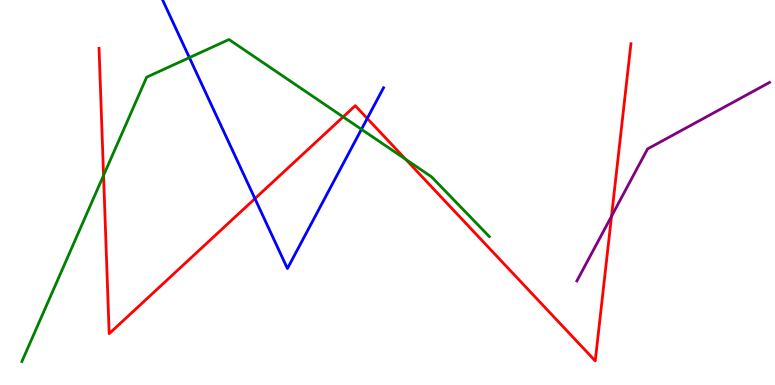[{'lines': ['blue', 'red'], 'intersections': [{'x': 3.29, 'y': 4.84}, {'x': 4.74, 'y': 6.92}]}, {'lines': ['green', 'red'], 'intersections': [{'x': 1.34, 'y': 5.44}, {'x': 4.43, 'y': 6.96}, {'x': 5.23, 'y': 5.86}]}, {'lines': ['purple', 'red'], 'intersections': [{'x': 7.89, 'y': 4.38}]}, {'lines': ['blue', 'green'], 'intersections': [{'x': 2.44, 'y': 8.5}, {'x': 4.66, 'y': 6.64}]}, {'lines': ['blue', 'purple'], 'intersections': []}, {'lines': ['green', 'purple'], 'intersections': []}]